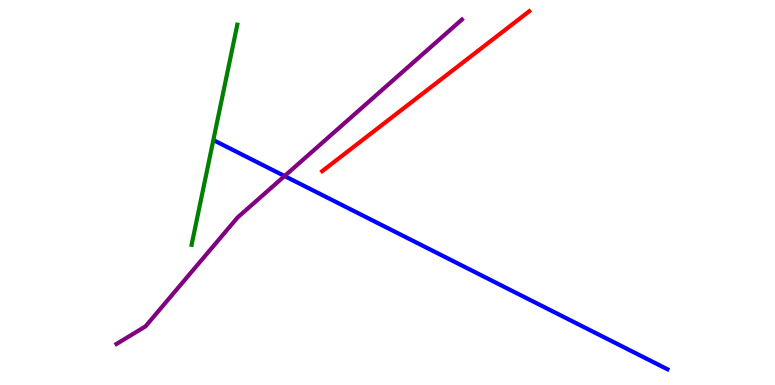[{'lines': ['blue', 'red'], 'intersections': []}, {'lines': ['green', 'red'], 'intersections': []}, {'lines': ['purple', 'red'], 'intersections': []}, {'lines': ['blue', 'green'], 'intersections': []}, {'lines': ['blue', 'purple'], 'intersections': [{'x': 3.67, 'y': 5.43}]}, {'lines': ['green', 'purple'], 'intersections': []}]